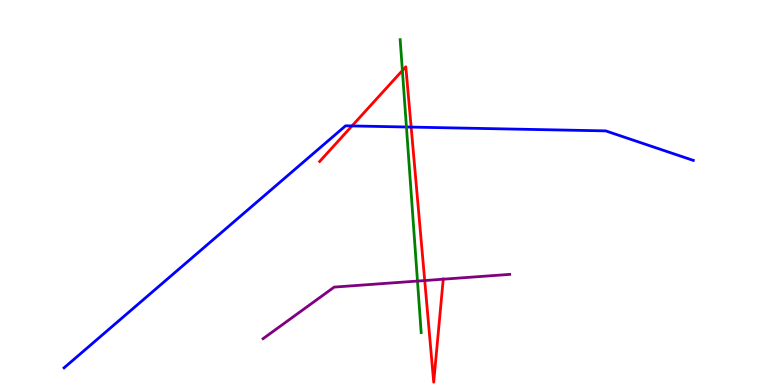[{'lines': ['blue', 'red'], 'intersections': [{'x': 4.54, 'y': 6.73}, {'x': 5.31, 'y': 6.7}]}, {'lines': ['green', 'red'], 'intersections': [{'x': 5.19, 'y': 8.17}]}, {'lines': ['purple', 'red'], 'intersections': [{'x': 5.48, 'y': 2.71}, {'x': 5.72, 'y': 2.75}]}, {'lines': ['blue', 'green'], 'intersections': [{'x': 5.24, 'y': 6.7}]}, {'lines': ['blue', 'purple'], 'intersections': []}, {'lines': ['green', 'purple'], 'intersections': [{'x': 5.39, 'y': 2.7}]}]